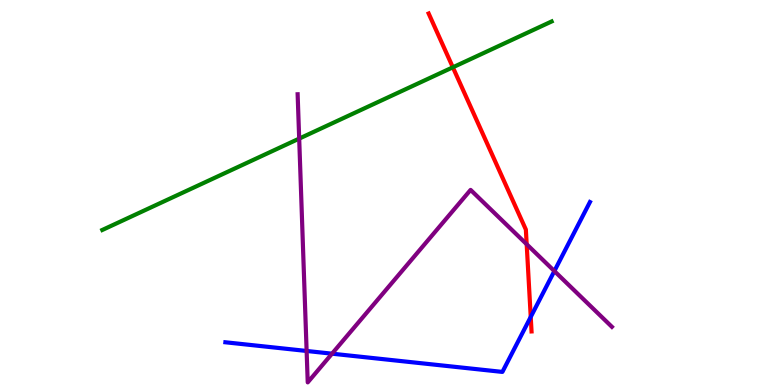[{'lines': ['blue', 'red'], 'intersections': [{'x': 6.85, 'y': 1.77}]}, {'lines': ['green', 'red'], 'intersections': [{'x': 5.84, 'y': 8.25}]}, {'lines': ['purple', 'red'], 'intersections': [{'x': 6.8, 'y': 3.66}]}, {'lines': ['blue', 'green'], 'intersections': []}, {'lines': ['blue', 'purple'], 'intersections': [{'x': 3.96, 'y': 0.884}, {'x': 4.28, 'y': 0.813}, {'x': 7.15, 'y': 2.96}]}, {'lines': ['green', 'purple'], 'intersections': [{'x': 3.86, 'y': 6.4}]}]